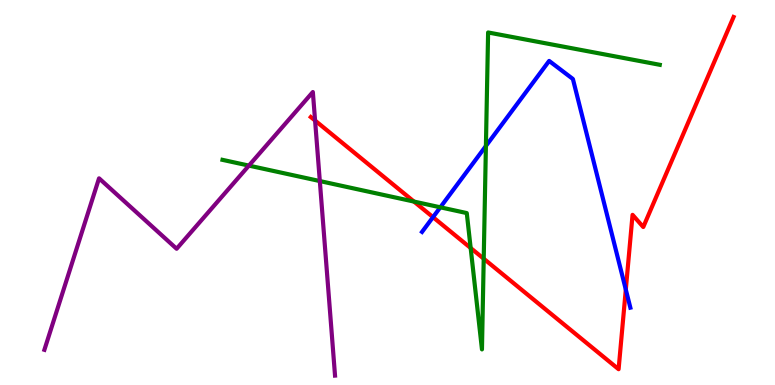[{'lines': ['blue', 'red'], 'intersections': [{'x': 5.59, 'y': 4.36}, {'x': 8.07, 'y': 2.48}]}, {'lines': ['green', 'red'], 'intersections': [{'x': 5.34, 'y': 4.76}, {'x': 6.07, 'y': 3.56}, {'x': 6.24, 'y': 3.28}]}, {'lines': ['purple', 'red'], 'intersections': [{'x': 4.07, 'y': 6.87}]}, {'lines': ['blue', 'green'], 'intersections': [{'x': 5.68, 'y': 4.62}, {'x': 6.27, 'y': 6.21}]}, {'lines': ['blue', 'purple'], 'intersections': []}, {'lines': ['green', 'purple'], 'intersections': [{'x': 3.21, 'y': 5.7}, {'x': 4.13, 'y': 5.3}]}]